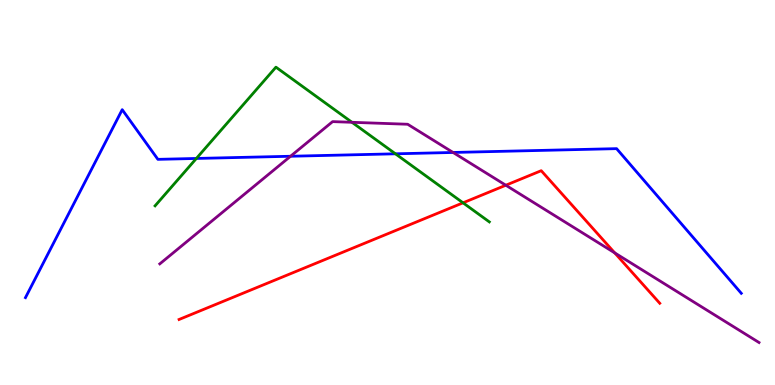[{'lines': ['blue', 'red'], 'intersections': []}, {'lines': ['green', 'red'], 'intersections': [{'x': 5.97, 'y': 4.73}]}, {'lines': ['purple', 'red'], 'intersections': [{'x': 6.53, 'y': 5.19}, {'x': 7.93, 'y': 3.43}]}, {'lines': ['blue', 'green'], 'intersections': [{'x': 2.53, 'y': 5.88}, {'x': 5.1, 'y': 6.01}]}, {'lines': ['blue', 'purple'], 'intersections': [{'x': 3.75, 'y': 5.94}, {'x': 5.85, 'y': 6.04}]}, {'lines': ['green', 'purple'], 'intersections': [{'x': 4.54, 'y': 6.82}]}]